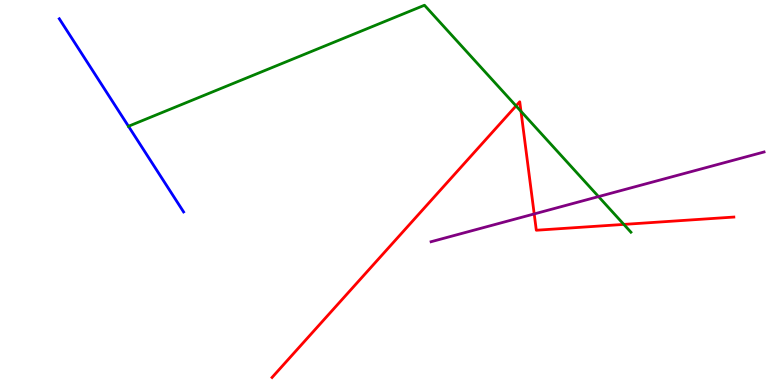[{'lines': ['blue', 'red'], 'intersections': []}, {'lines': ['green', 'red'], 'intersections': [{'x': 6.66, 'y': 7.25}, {'x': 6.72, 'y': 7.11}, {'x': 8.05, 'y': 4.17}]}, {'lines': ['purple', 'red'], 'intersections': [{'x': 6.89, 'y': 4.44}]}, {'lines': ['blue', 'green'], 'intersections': [{'x': 1.66, 'y': 6.72}]}, {'lines': ['blue', 'purple'], 'intersections': []}, {'lines': ['green', 'purple'], 'intersections': [{'x': 7.72, 'y': 4.89}]}]